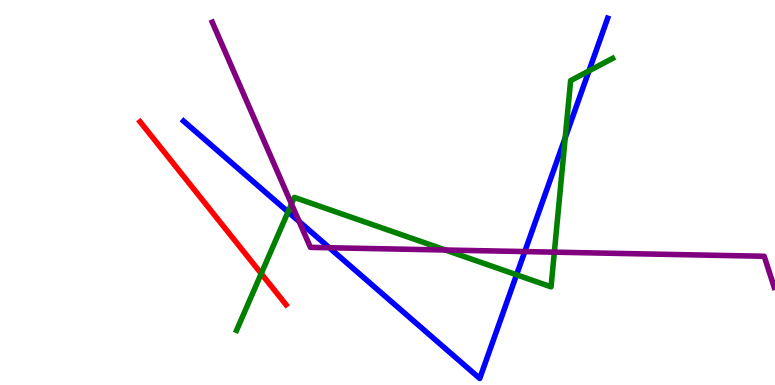[{'lines': ['blue', 'red'], 'intersections': []}, {'lines': ['green', 'red'], 'intersections': [{'x': 3.37, 'y': 2.89}]}, {'lines': ['purple', 'red'], 'intersections': []}, {'lines': ['blue', 'green'], 'intersections': [{'x': 3.72, 'y': 4.5}, {'x': 6.67, 'y': 2.86}, {'x': 7.29, 'y': 6.42}, {'x': 7.6, 'y': 8.16}]}, {'lines': ['blue', 'purple'], 'intersections': [{'x': 3.86, 'y': 4.25}, {'x': 4.25, 'y': 3.57}, {'x': 6.77, 'y': 3.47}]}, {'lines': ['green', 'purple'], 'intersections': [{'x': 3.76, 'y': 4.7}, {'x': 5.75, 'y': 3.51}, {'x': 7.15, 'y': 3.45}]}]